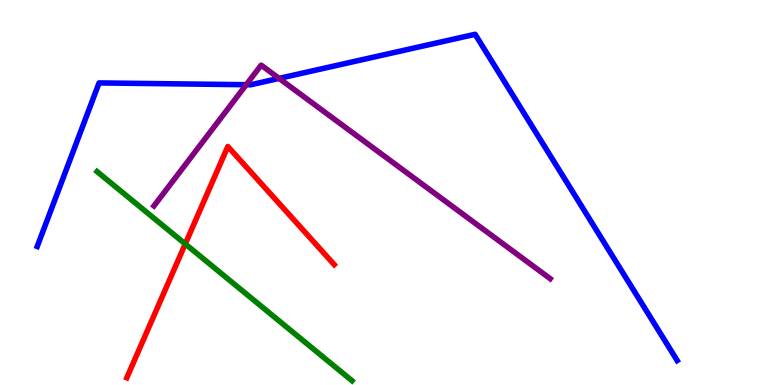[{'lines': ['blue', 'red'], 'intersections': []}, {'lines': ['green', 'red'], 'intersections': [{'x': 2.39, 'y': 3.66}]}, {'lines': ['purple', 'red'], 'intersections': []}, {'lines': ['blue', 'green'], 'intersections': []}, {'lines': ['blue', 'purple'], 'intersections': [{'x': 3.18, 'y': 7.8}, {'x': 3.6, 'y': 7.96}]}, {'lines': ['green', 'purple'], 'intersections': []}]